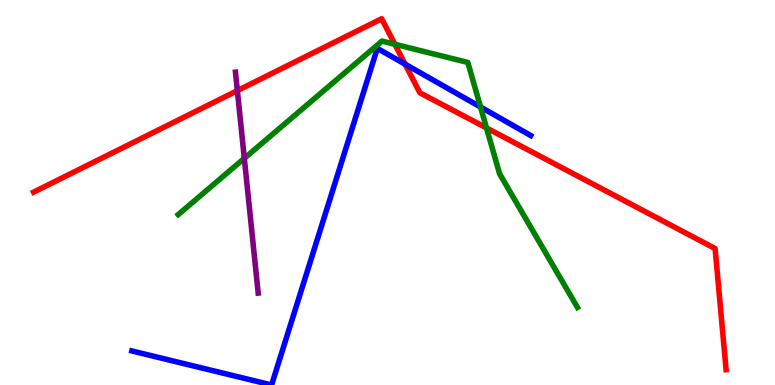[{'lines': ['blue', 'red'], 'intersections': [{'x': 5.23, 'y': 8.33}]}, {'lines': ['green', 'red'], 'intersections': [{'x': 5.09, 'y': 8.85}, {'x': 6.28, 'y': 6.68}]}, {'lines': ['purple', 'red'], 'intersections': [{'x': 3.06, 'y': 7.65}]}, {'lines': ['blue', 'green'], 'intersections': [{'x': 6.2, 'y': 7.22}]}, {'lines': ['blue', 'purple'], 'intersections': []}, {'lines': ['green', 'purple'], 'intersections': [{'x': 3.15, 'y': 5.89}]}]